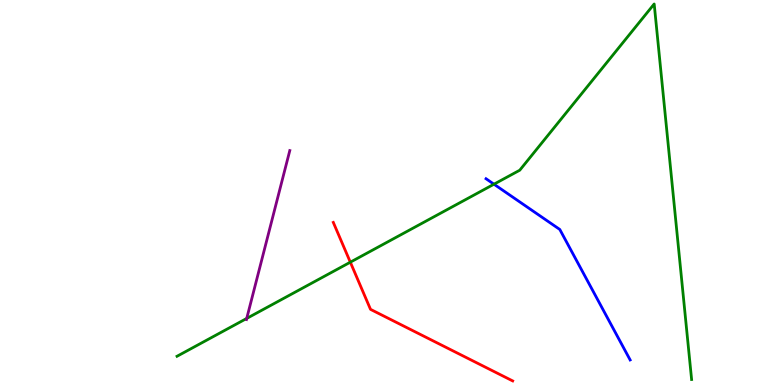[{'lines': ['blue', 'red'], 'intersections': []}, {'lines': ['green', 'red'], 'intersections': [{'x': 4.52, 'y': 3.19}]}, {'lines': ['purple', 'red'], 'intersections': []}, {'lines': ['blue', 'green'], 'intersections': [{'x': 6.37, 'y': 5.22}]}, {'lines': ['blue', 'purple'], 'intersections': []}, {'lines': ['green', 'purple'], 'intersections': [{'x': 3.18, 'y': 1.73}]}]